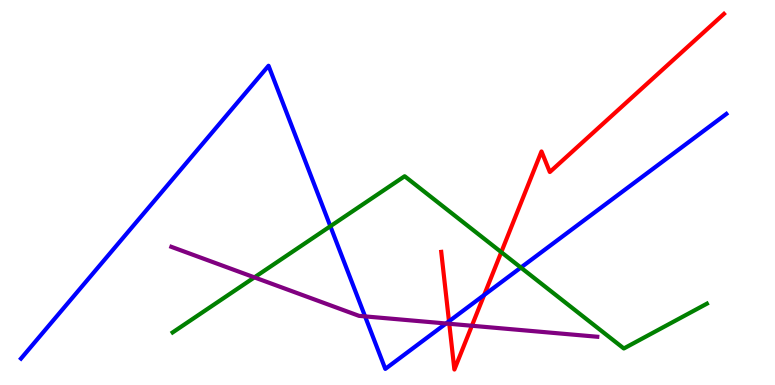[{'lines': ['blue', 'red'], 'intersections': [{'x': 5.79, 'y': 1.65}, {'x': 6.25, 'y': 2.34}]}, {'lines': ['green', 'red'], 'intersections': [{'x': 6.47, 'y': 3.45}]}, {'lines': ['purple', 'red'], 'intersections': [{'x': 5.8, 'y': 1.59}, {'x': 6.09, 'y': 1.54}]}, {'lines': ['blue', 'green'], 'intersections': [{'x': 4.26, 'y': 4.12}, {'x': 6.72, 'y': 3.05}]}, {'lines': ['blue', 'purple'], 'intersections': [{'x': 4.71, 'y': 1.78}, {'x': 5.76, 'y': 1.6}]}, {'lines': ['green', 'purple'], 'intersections': [{'x': 3.28, 'y': 2.8}]}]